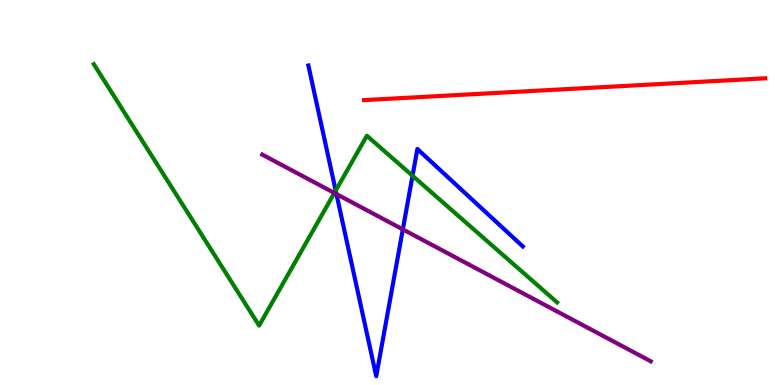[{'lines': ['blue', 'red'], 'intersections': []}, {'lines': ['green', 'red'], 'intersections': []}, {'lines': ['purple', 'red'], 'intersections': []}, {'lines': ['blue', 'green'], 'intersections': [{'x': 4.33, 'y': 5.05}, {'x': 5.32, 'y': 5.43}]}, {'lines': ['blue', 'purple'], 'intersections': [{'x': 4.34, 'y': 4.96}, {'x': 5.2, 'y': 4.04}]}, {'lines': ['green', 'purple'], 'intersections': [{'x': 4.31, 'y': 4.99}]}]